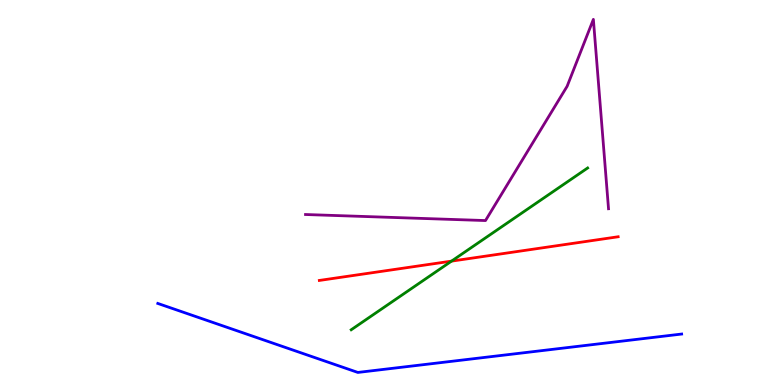[{'lines': ['blue', 'red'], 'intersections': []}, {'lines': ['green', 'red'], 'intersections': [{'x': 5.83, 'y': 3.22}]}, {'lines': ['purple', 'red'], 'intersections': []}, {'lines': ['blue', 'green'], 'intersections': []}, {'lines': ['blue', 'purple'], 'intersections': []}, {'lines': ['green', 'purple'], 'intersections': []}]